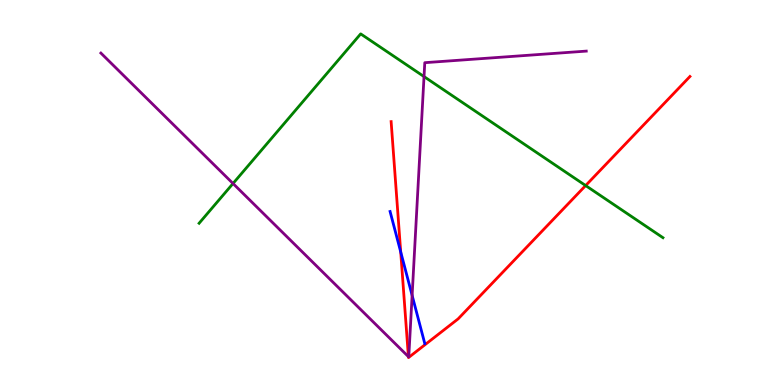[{'lines': ['blue', 'red'], 'intersections': [{'x': 5.17, 'y': 3.46}]}, {'lines': ['green', 'red'], 'intersections': [{'x': 7.56, 'y': 5.18}]}, {'lines': ['purple', 'red'], 'intersections': [{'x': 5.27, 'y': 0.736}]}, {'lines': ['blue', 'green'], 'intersections': []}, {'lines': ['blue', 'purple'], 'intersections': [{'x': 5.32, 'y': 2.33}]}, {'lines': ['green', 'purple'], 'intersections': [{'x': 3.01, 'y': 5.23}, {'x': 5.47, 'y': 8.01}]}]